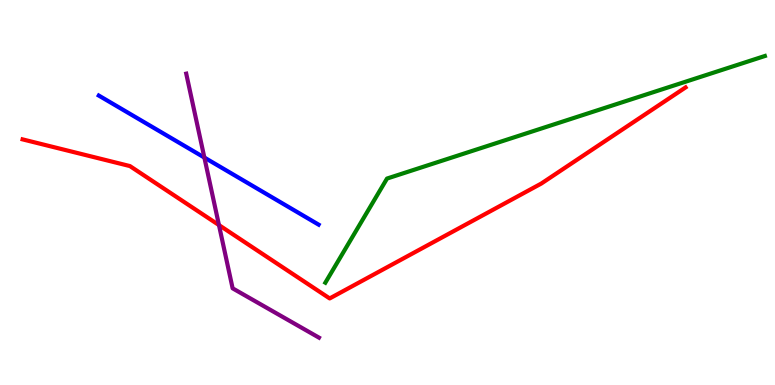[{'lines': ['blue', 'red'], 'intersections': []}, {'lines': ['green', 'red'], 'intersections': []}, {'lines': ['purple', 'red'], 'intersections': [{'x': 2.83, 'y': 4.15}]}, {'lines': ['blue', 'green'], 'intersections': []}, {'lines': ['blue', 'purple'], 'intersections': [{'x': 2.64, 'y': 5.91}]}, {'lines': ['green', 'purple'], 'intersections': []}]